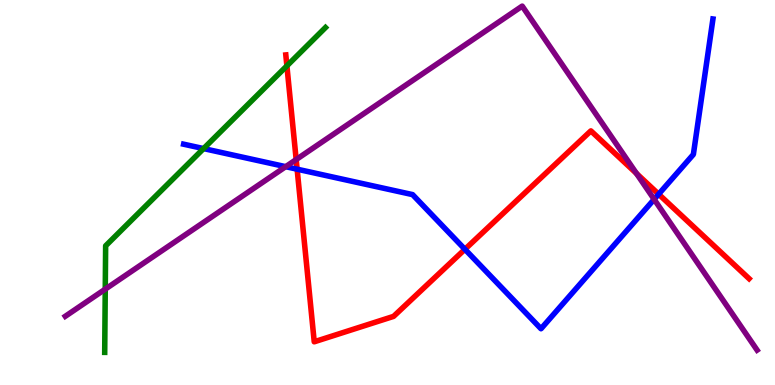[{'lines': ['blue', 'red'], 'intersections': [{'x': 3.83, 'y': 5.61}, {'x': 6.0, 'y': 3.52}, {'x': 8.5, 'y': 4.96}]}, {'lines': ['green', 'red'], 'intersections': [{'x': 3.7, 'y': 8.29}]}, {'lines': ['purple', 'red'], 'intersections': [{'x': 3.82, 'y': 5.86}, {'x': 8.21, 'y': 5.49}]}, {'lines': ['blue', 'green'], 'intersections': [{'x': 2.63, 'y': 6.14}]}, {'lines': ['blue', 'purple'], 'intersections': [{'x': 3.69, 'y': 5.67}, {'x': 8.44, 'y': 4.82}]}, {'lines': ['green', 'purple'], 'intersections': [{'x': 1.36, 'y': 2.49}]}]